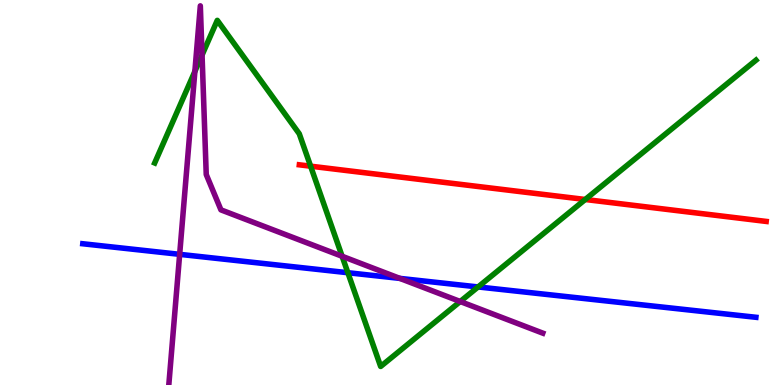[{'lines': ['blue', 'red'], 'intersections': []}, {'lines': ['green', 'red'], 'intersections': [{'x': 4.01, 'y': 5.68}, {'x': 7.55, 'y': 4.82}]}, {'lines': ['purple', 'red'], 'intersections': []}, {'lines': ['blue', 'green'], 'intersections': [{'x': 4.49, 'y': 2.92}, {'x': 6.17, 'y': 2.55}]}, {'lines': ['blue', 'purple'], 'intersections': [{'x': 2.32, 'y': 3.39}, {'x': 5.16, 'y': 2.77}]}, {'lines': ['green', 'purple'], 'intersections': [{'x': 2.51, 'y': 8.15}, {'x': 2.61, 'y': 8.57}, {'x': 4.41, 'y': 3.34}, {'x': 5.94, 'y': 2.17}]}]